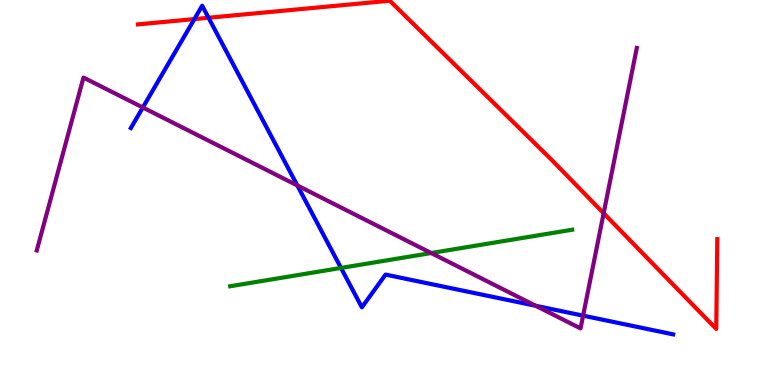[{'lines': ['blue', 'red'], 'intersections': [{'x': 2.51, 'y': 9.5}, {'x': 2.69, 'y': 9.54}]}, {'lines': ['green', 'red'], 'intersections': []}, {'lines': ['purple', 'red'], 'intersections': [{'x': 7.79, 'y': 4.46}]}, {'lines': ['blue', 'green'], 'intersections': [{'x': 4.4, 'y': 3.04}]}, {'lines': ['blue', 'purple'], 'intersections': [{'x': 1.84, 'y': 7.21}, {'x': 3.84, 'y': 5.18}, {'x': 6.91, 'y': 2.06}, {'x': 7.52, 'y': 1.8}]}, {'lines': ['green', 'purple'], 'intersections': [{'x': 5.56, 'y': 3.43}]}]